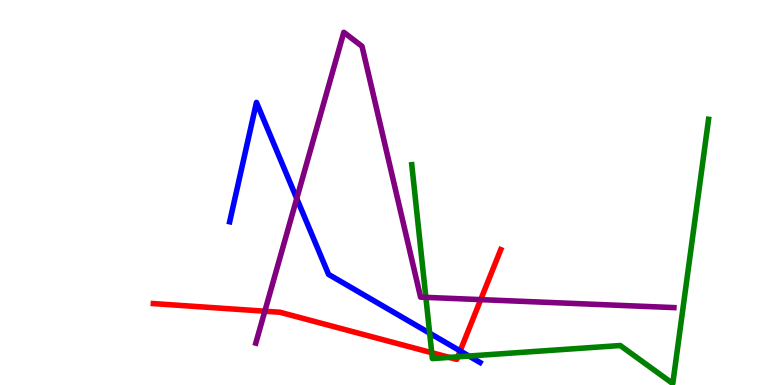[{'lines': ['blue', 'red'], 'intersections': [{'x': 5.94, 'y': 0.885}]}, {'lines': ['green', 'red'], 'intersections': [{'x': 5.57, 'y': 0.839}, {'x': 5.8, 'y': 0.717}, {'x': 5.91, 'y': 0.732}]}, {'lines': ['purple', 'red'], 'intersections': [{'x': 3.42, 'y': 1.92}, {'x': 6.2, 'y': 2.22}]}, {'lines': ['blue', 'green'], 'intersections': [{'x': 5.54, 'y': 1.35}, {'x': 6.05, 'y': 0.752}]}, {'lines': ['blue', 'purple'], 'intersections': [{'x': 3.83, 'y': 4.84}]}, {'lines': ['green', 'purple'], 'intersections': [{'x': 5.49, 'y': 2.28}]}]